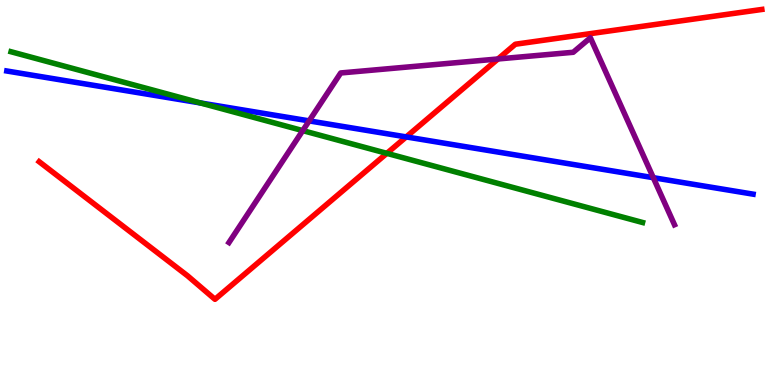[{'lines': ['blue', 'red'], 'intersections': [{'x': 5.24, 'y': 6.44}]}, {'lines': ['green', 'red'], 'intersections': [{'x': 4.99, 'y': 6.02}]}, {'lines': ['purple', 'red'], 'intersections': [{'x': 6.43, 'y': 8.47}]}, {'lines': ['blue', 'green'], 'intersections': [{'x': 2.59, 'y': 7.33}]}, {'lines': ['blue', 'purple'], 'intersections': [{'x': 3.99, 'y': 6.86}, {'x': 8.43, 'y': 5.38}]}, {'lines': ['green', 'purple'], 'intersections': [{'x': 3.91, 'y': 6.61}]}]